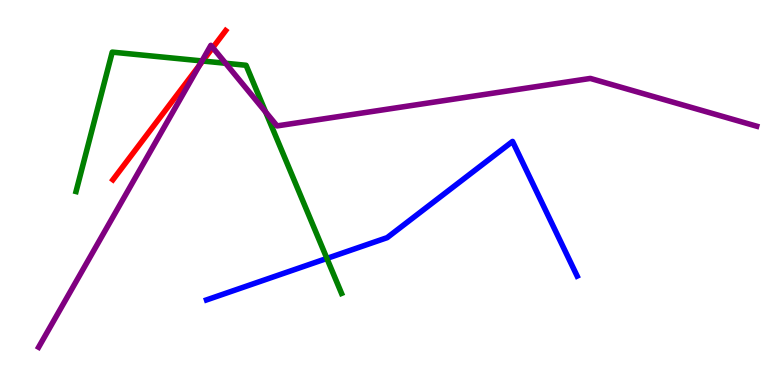[{'lines': ['blue', 'red'], 'intersections': []}, {'lines': ['green', 'red'], 'intersections': [{'x': 2.62, 'y': 8.42}]}, {'lines': ['purple', 'red'], 'intersections': [{'x': 2.58, 'y': 8.31}, {'x': 2.75, 'y': 8.76}]}, {'lines': ['blue', 'green'], 'intersections': [{'x': 4.22, 'y': 3.29}]}, {'lines': ['blue', 'purple'], 'intersections': []}, {'lines': ['green', 'purple'], 'intersections': [{'x': 2.61, 'y': 8.42}, {'x': 2.91, 'y': 8.36}, {'x': 3.43, 'y': 7.09}]}]